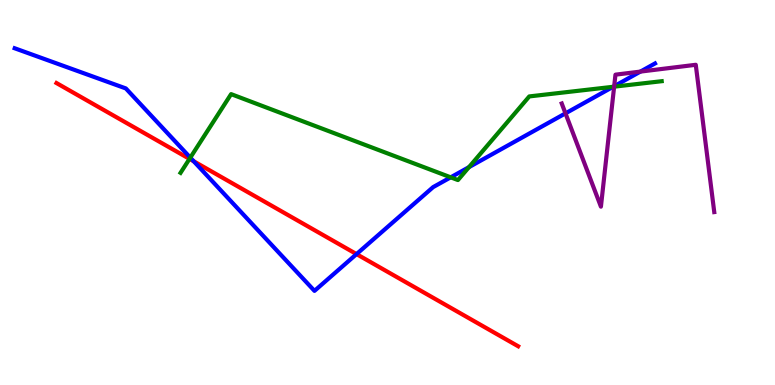[{'lines': ['blue', 'red'], 'intersections': [{'x': 2.5, 'y': 5.81}, {'x': 4.6, 'y': 3.4}]}, {'lines': ['green', 'red'], 'intersections': [{'x': 2.45, 'y': 5.87}]}, {'lines': ['purple', 'red'], 'intersections': []}, {'lines': ['blue', 'green'], 'intersections': [{'x': 2.46, 'y': 5.91}, {'x': 5.82, 'y': 5.39}, {'x': 6.05, 'y': 5.66}, {'x': 7.91, 'y': 7.75}]}, {'lines': ['blue', 'purple'], 'intersections': [{'x': 7.3, 'y': 7.06}, {'x': 7.92, 'y': 7.76}, {'x': 8.26, 'y': 8.14}]}, {'lines': ['green', 'purple'], 'intersections': [{'x': 7.92, 'y': 7.75}]}]